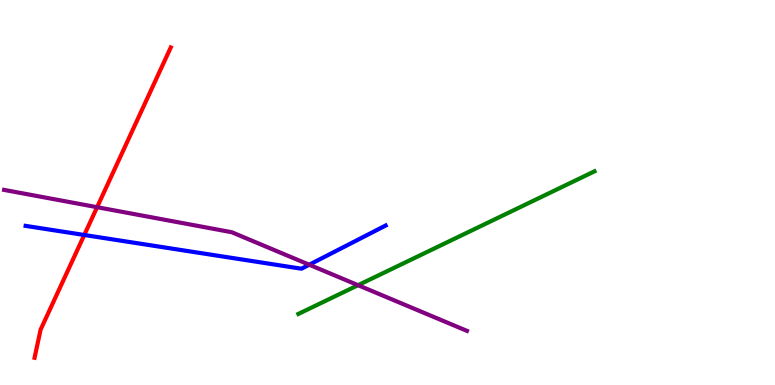[{'lines': ['blue', 'red'], 'intersections': [{'x': 1.09, 'y': 3.9}]}, {'lines': ['green', 'red'], 'intersections': []}, {'lines': ['purple', 'red'], 'intersections': [{'x': 1.25, 'y': 4.62}]}, {'lines': ['blue', 'green'], 'intersections': []}, {'lines': ['blue', 'purple'], 'intersections': [{'x': 3.99, 'y': 3.12}]}, {'lines': ['green', 'purple'], 'intersections': [{'x': 4.62, 'y': 2.59}]}]